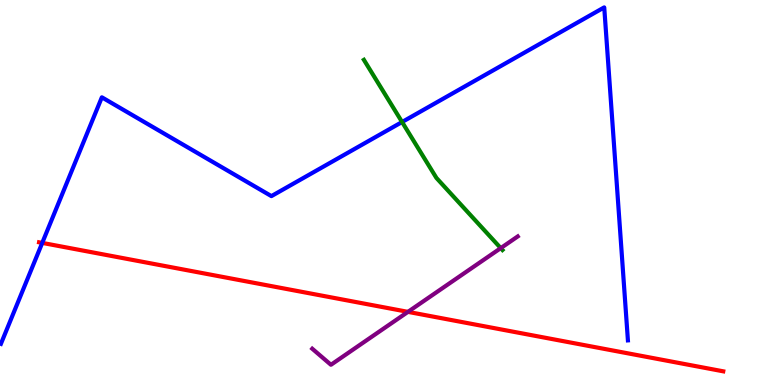[{'lines': ['blue', 'red'], 'intersections': [{'x': 0.545, 'y': 3.69}]}, {'lines': ['green', 'red'], 'intersections': []}, {'lines': ['purple', 'red'], 'intersections': [{'x': 5.26, 'y': 1.9}]}, {'lines': ['blue', 'green'], 'intersections': [{'x': 5.19, 'y': 6.83}]}, {'lines': ['blue', 'purple'], 'intersections': []}, {'lines': ['green', 'purple'], 'intersections': [{'x': 6.46, 'y': 3.56}]}]